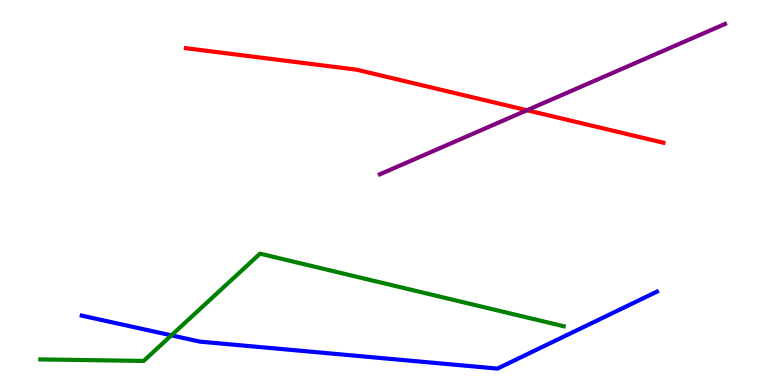[{'lines': ['blue', 'red'], 'intersections': []}, {'lines': ['green', 'red'], 'intersections': []}, {'lines': ['purple', 'red'], 'intersections': [{'x': 6.8, 'y': 7.14}]}, {'lines': ['blue', 'green'], 'intersections': [{'x': 2.21, 'y': 1.29}]}, {'lines': ['blue', 'purple'], 'intersections': []}, {'lines': ['green', 'purple'], 'intersections': []}]